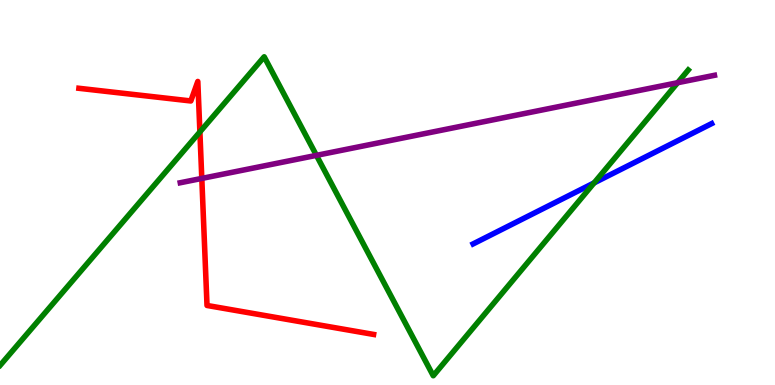[{'lines': ['blue', 'red'], 'intersections': []}, {'lines': ['green', 'red'], 'intersections': [{'x': 2.58, 'y': 6.57}]}, {'lines': ['purple', 'red'], 'intersections': [{'x': 2.6, 'y': 5.37}]}, {'lines': ['blue', 'green'], 'intersections': [{'x': 7.67, 'y': 5.25}]}, {'lines': ['blue', 'purple'], 'intersections': []}, {'lines': ['green', 'purple'], 'intersections': [{'x': 4.08, 'y': 5.96}, {'x': 8.74, 'y': 7.85}]}]